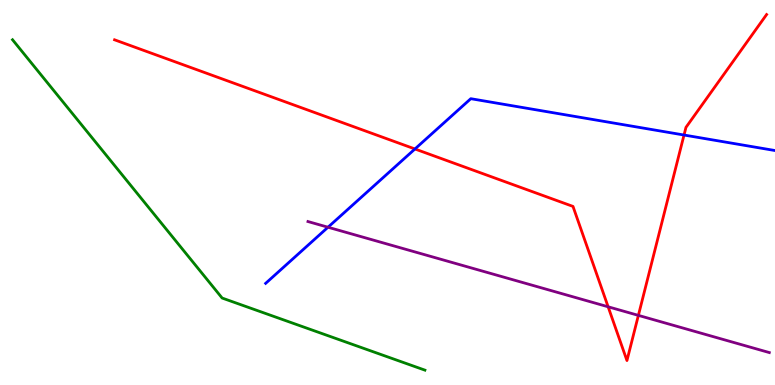[{'lines': ['blue', 'red'], 'intersections': [{'x': 5.35, 'y': 6.13}, {'x': 8.83, 'y': 6.49}]}, {'lines': ['green', 'red'], 'intersections': []}, {'lines': ['purple', 'red'], 'intersections': [{'x': 7.85, 'y': 2.03}, {'x': 8.24, 'y': 1.81}]}, {'lines': ['blue', 'green'], 'intersections': []}, {'lines': ['blue', 'purple'], 'intersections': [{'x': 4.23, 'y': 4.1}]}, {'lines': ['green', 'purple'], 'intersections': []}]